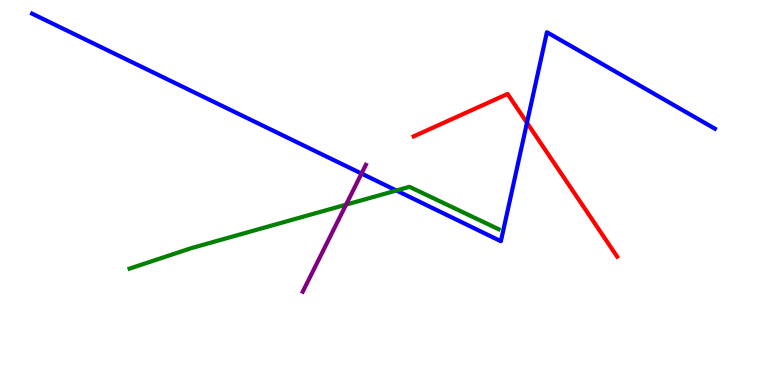[{'lines': ['blue', 'red'], 'intersections': [{'x': 6.8, 'y': 6.81}]}, {'lines': ['green', 'red'], 'intersections': []}, {'lines': ['purple', 'red'], 'intersections': []}, {'lines': ['blue', 'green'], 'intersections': [{'x': 5.11, 'y': 5.05}]}, {'lines': ['blue', 'purple'], 'intersections': [{'x': 4.66, 'y': 5.49}]}, {'lines': ['green', 'purple'], 'intersections': [{'x': 4.47, 'y': 4.68}]}]